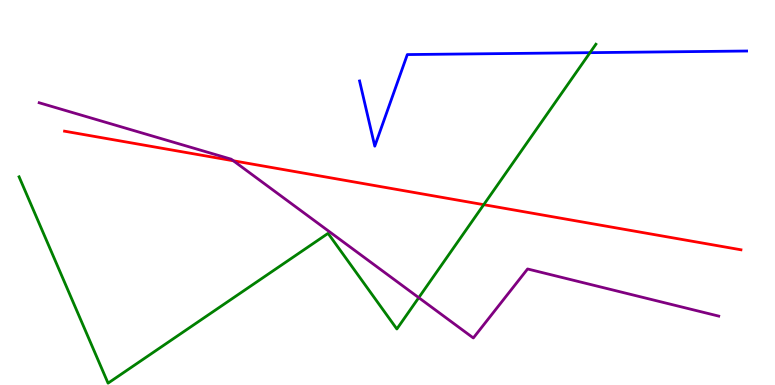[{'lines': ['blue', 'red'], 'intersections': []}, {'lines': ['green', 'red'], 'intersections': [{'x': 6.24, 'y': 4.68}]}, {'lines': ['purple', 'red'], 'intersections': [{'x': 3.01, 'y': 5.82}]}, {'lines': ['blue', 'green'], 'intersections': [{'x': 7.61, 'y': 8.63}]}, {'lines': ['blue', 'purple'], 'intersections': []}, {'lines': ['green', 'purple'], 'intersections': [{'x': 5.4, 'y': 2.27}]}]